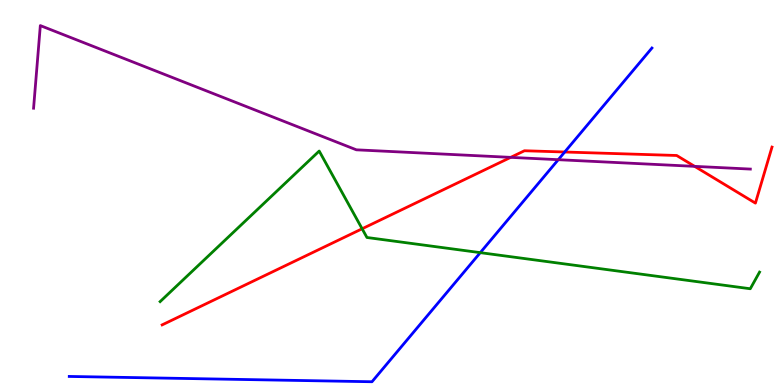[{'lines': ['blue', 'red'], 'intersections': [{'x': 7.29, 'y': 6.05}]}, {'lines': ['green', 'red'], 'intersections': [{'x': 4.67, 'y': 4.06}]}, {'lines': ['purple', 'red'], 'intersections': [{'x': 6.59, 'y': 5.91}, {'x': 8.96, 'y': 5.68}]}, {'lines': ['blue', 'green'], 'intersections': [{'x': 6.2, 'y': 3.44}]}, {'lines': ['blue', 'purple'], 'intersections': [{'x': 7.2, 'y': 5.85}]}, {'lines': ['green', 'purple'], 'intersections': []}]